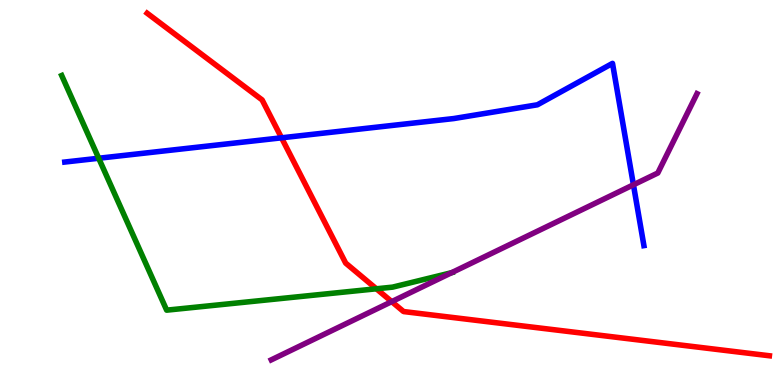[{'lines': ['blue', 'red'], 'intersections': [{'x': 3.63, 'y': 6.42}]}, {'lines': ['green', 'red'], 'intersections': [{'x': 4.86, 'y': 2.5}]}, {'lines': ['purple', 'red'], 'intersections': [{'x': 5.05, 'y': 2.17}]}, {'lines': ['blue', 'green'], 'intersections': [{'x': 1.27, 'y': 5.89}]}, {'lines': ['blue', 'purple'], 'intersections': [{'x': 8.17, 'y': 5.2}]}, {'lines': ['green', 'purple'], 'intersections': [{'x': 5.83, 'y': 2.92}]}]